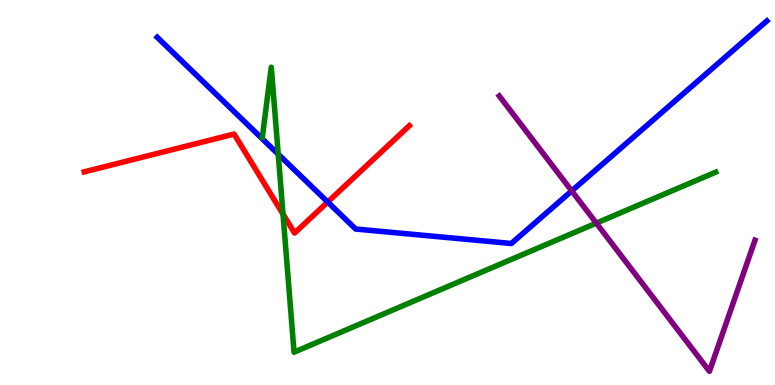[{'lines': ['blue', 'red'], 'intersections': [{'x': 4.23, 'y': 4.75}]}, {'lines': ['green', 'red'], 'intersections': [{'x': 3.65, 'y': 4.44}]}, {'lines': ['purple', 'red'], 'intersections': []}, {'lines': ['blue', 'green'], 'intersections': [{'x': 3.59, 'y': 5.99}]}, {'lines': ['blue', 'purple'], 'intersections': [{'x': 7.38, 'y': 5.04}]}, {'lines': ['green', 'purple'], 'intersections': [{'x': 7.69, 'y': 4.2}]}]